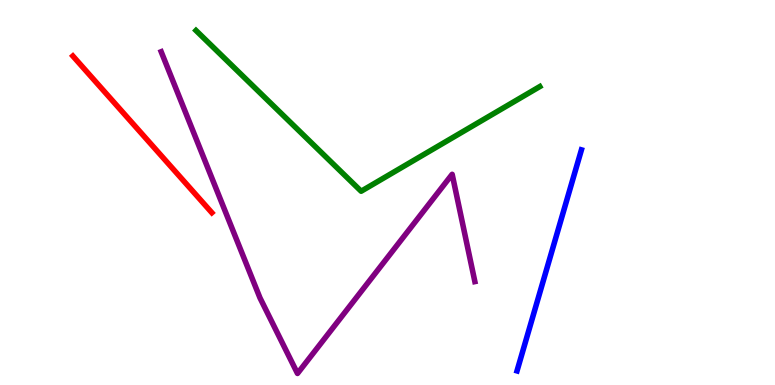[{'lines': ['blue', 'red'], 'intersections': []}, {'lines': ['green', 'red'], 'intersections': []}, {'lines': ['purple', 'red'], 'intersections': []}, {'lines': ['blue', 'green'], 'intersections': []}, {'lines': ['blue', 'purple'], 'intersections': []}, {'lines': ['green', 'purple'], 'intersections': []}]